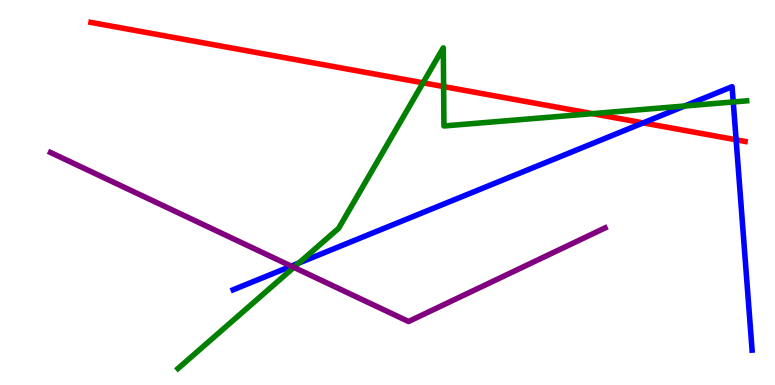[{'lines': ['blue', 'red'], 'intersections': [{'x': 8.3, 'y': 6.81}, {'x': 9.5, 'y': 6.37}]}, {'lines': ['green', 'red'], 'intersections': [{'x': 5.46, 'y': 7.85}, {'x': 5.72, 'y': 7.75}, {'x': 7.64, 'y': 7.05}]}, {'lines': ['purple', 'red'], 'intersections': []}, {'lines': ['blue', 'green'], 'intersections': [{'x': 3.86, 'y': 3.17}, {'x': 8.83, 'y': 7.25}, {'x': 9.46, 'y': 7.35}]}, {'lines': ['blue', 'purple'], 'intersections': [{'x': 3.76, 'y': 3.09}]}, {'lines': ['green', 'purple'], 'intersections': [{'x': 3.79, 'y': 3.06}]}]